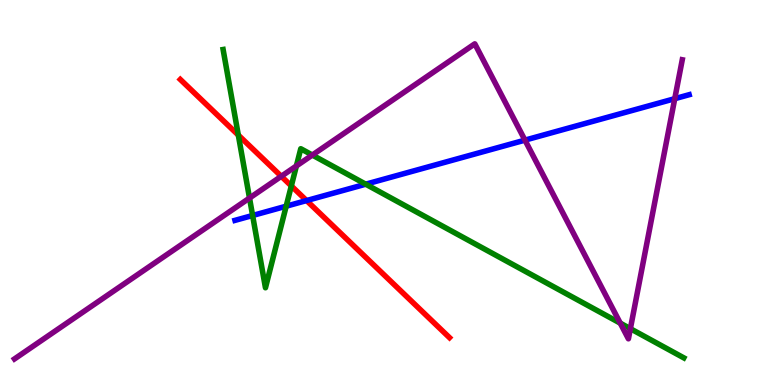[{'lines': ['blue', 'red'], 'intersections': [{'x': 3.96, 'y': 4.79}]}, {'lines': ['green', 'red'], 'intersections': [{'x': 3.08, 'y': 6.49}, {'x': 3.76, 'y': 5.17}]}, {'lines': ['purple', 'red'], 'intersections': [{'x': 3.63, 'y': 5.42}]}, {'lines': ['blue', 'green'], 'intersections': [{'x': 3.26, 'y': 4.4}, {'x': 3.69, 'y': 4.64}, {'x': 4.72, 'y': 5.22}]}, {'lines': ['blue', 'purple'], 'intersections': [{'x': 6.77, 'y': 6.36}, {'x': 8.71, 'y': 7.44}]}, {'lines': ['green', 'purple'], 'intersections': [{'x': 3.22, 'y': 4.86}, {'x': 3.82, 'y': 5.69}, {'x': 4.03, 'y': 5.97}, {'x': 8.0, 'y': 1.61}, {'x': 8.13, 'y': 1.46}]}]